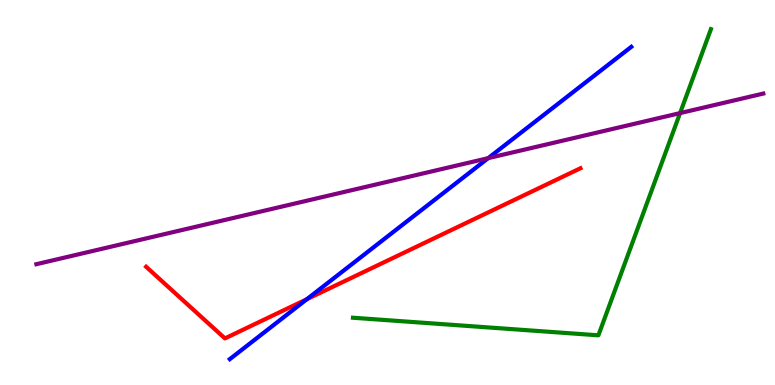[{'lines': ['blue', 'red'], 'intersections': [{'x': 3.96, 'y': 2.23}]}, {'lines': ['green', 'red'], 'intersections': []}, {'lines': ['purple', 'red'], 'intersections': []}, {'lines': ['blue', 'green'], 'intersections': []}, {'lines': ['blue', 'purple'], 'intersections': [{'x': 6.3, 'y': 5.89}]}, {'lines': ['green', 'purple'], 'intersections': [{'x': 8.78, 'y': 7.06}]}]